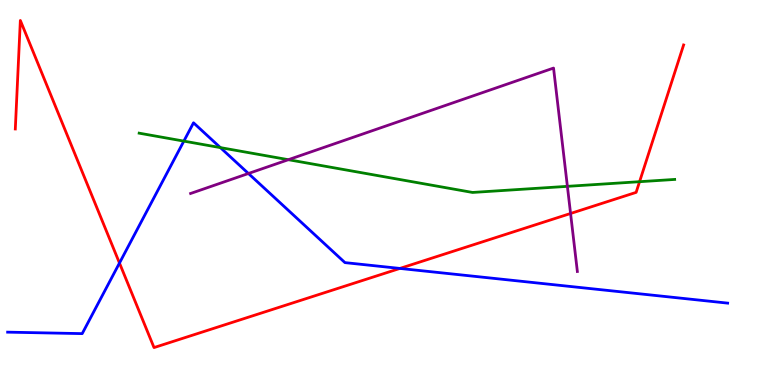[{'lines': ['blue', 'red'], 'intersections': [{'x': 1.54, 'y': 3.17}, {'x': 5.16, 'y': 3.03}]}, {'lines': ['green', 'red'], 'intersections': [{'x': 8.25, 'y': 5.28}]}, {'lines': ['purple', 'red'], 'intersections': [{'x': 7.36, 'y': 4.45}]}, {'lines': ['blue', 'green'], 'intersections': [{'x': 2.37, 'y': 6.33}, {'x': 2.84, 'y': 6.17}]}, {'lines': ['blue', 'purple'], 'intersections': [{'x': 3.21, 'y': 5.49}]}, {'lines': ['green', 'purple'], 'intersections': [{'x': 3.72, 'y': 5.85}, {'x': 7.32, 'y': 5.16}]}]